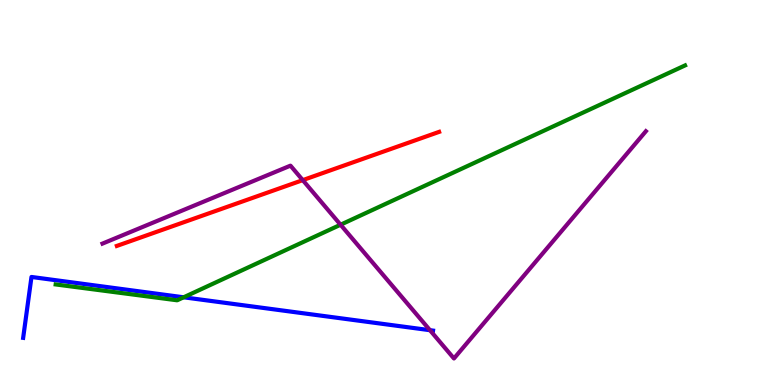[{'lines': ['blue', 'red'], 'intersections': []}, {'lines': ['green', 'red'], 'intersections': []}, {'lines': ['purple', 'red'], 'intersections': [{'x': 3.91, 'y': 5.32}]}, {'lines': ['blue', 'green'], 'intersections': [{'x': 2.37, 'y': 2.28}]}, {'lines': ['blue', 'purple'], 'intersections': [{'x': 5.55, 'y': 1.42}]}, {'lines': ['green', 'purple'], 'intersections': [{'x': 4.39, 'y': 4.16}]}]